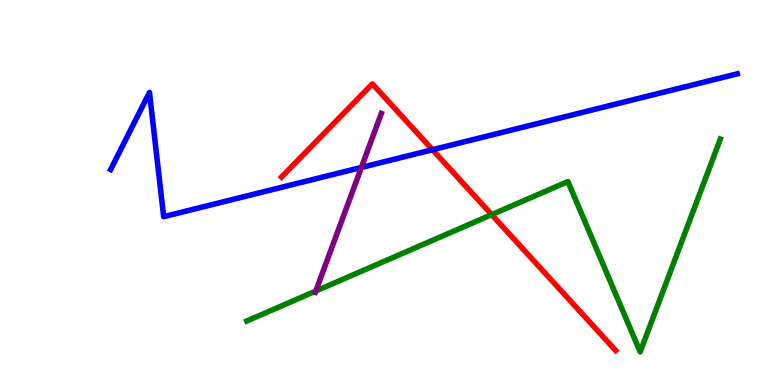[{'lines': ['blue', 'red'], 'intersections': [{'x': 5.58, 'y': 6.11}]}, {'lines': ['green', 'red'], 'intersections': [{'x': 6.34, 'y': 4.42}]}, {'lines': ['purple', 'red'], 'intersections': []}, {'lines': ['blue', 'green'], 'intersections': []}, {'lines': ['blue', 'purple'], 'intersections': [{'x': 4.66, 'y': 5.65}]}, {'lines': ['green', 'purple'], 'intersections': [{'x': 4.07, 'y': 2.44}]}]